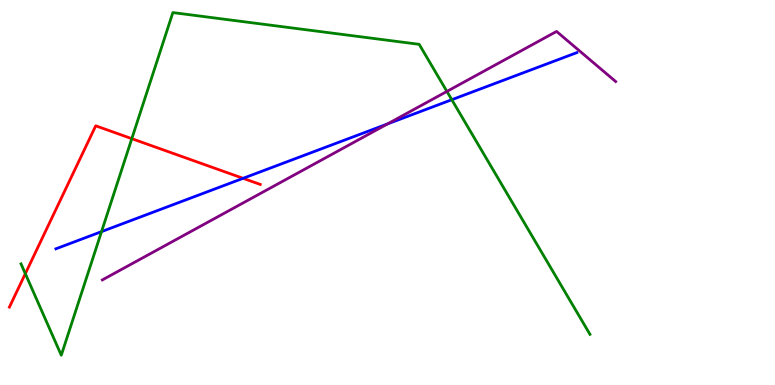[{'lines': ['blue', 'red'], 'intersections': [{'x': 3.14, 'y': 5.37}]}, {'lines': ['green', 'red'], 'intersections': [{'x': 0.327, 'y': 2.89}, {'x': 1.7, 'y': 6.4}]}, {'lines': ['purple', 'red'], 'intersections': []}, {'lines': ['blue', 'green'], 'intersections': [{'x': 1.31, 'y': 3.98}, {'x': 5.83, 'y': 7.41}]}, {'lines': ['blue', 'purple'], 'intersections': [{'x': 5.0, 'y': 6.78}]}, {'lines': ['green', 'purple'], 'intersections': [{'x': 5.77, 'y': 7.63}]}]